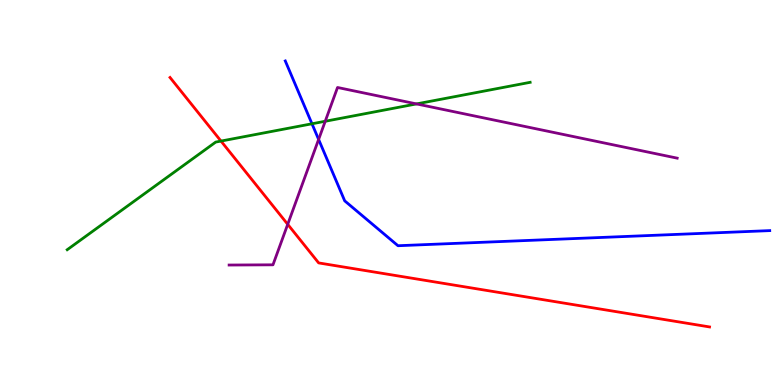[{'lines': ['blue', 'red'], 'intersections': []}, {'lines': ['green', 'red'], 'intersections': [{'x': 2.85, 'y': 6.34}]}, {'lines': ['purple', 'red'], 'intersections': [{'x': 3.71, 'y': 4.17}]}, {'lines': ['blue', 'green'], 'intersections': [{'x': 4.03, 'y': 6.78}]}, {'lines': ['blue', 'purple'], 'intersections': [{'x': 4.11, 'y': 6.38}]}, {'lines': ['green', 'purple'], 'intersections': [{'x': 4.2, 'y': 6.85}, {'x': 5.37, 'y': 7.3}]}]